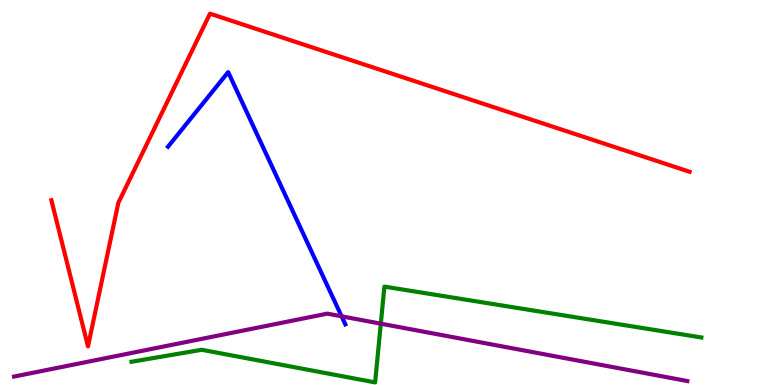[{'lines': ['blue', 'red'], 'intersections': []}, {'lines': ['green', 'red'], 'intersections': []}, {'lines': ['purple', 'red'], 'intersections': []}, {'lines': ['blue', 'green'], 'intersections': []}, {'lines': ['blue', 'purple'], 'intersections': [{'x': 4.41, 'y': 1.78}]}, {'lines': ['green', 'purple'], 'intersections': [{'x': 4.91, 'y': 1.59}]}]